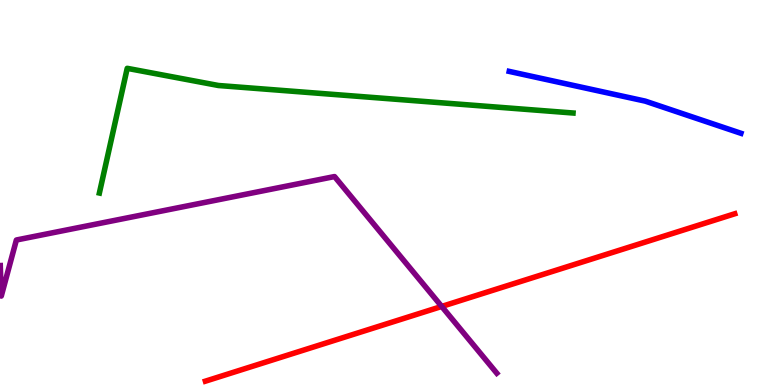[{'lines': ['blue', 'red'], 'intersections': []}, {'lines': ['green', 'red'], 'intersections': []}, {'lines': ['purple', 'red'], 'intersections': [{'x': 5.7, 'y': 2.04}]}, {'lines': ['blue', 'green'], 'intersections': []}, {'lines': ['blue', 'purple'], 'intersections': []}, {'lines': ['green', 'purple'], 'intersections': []}]